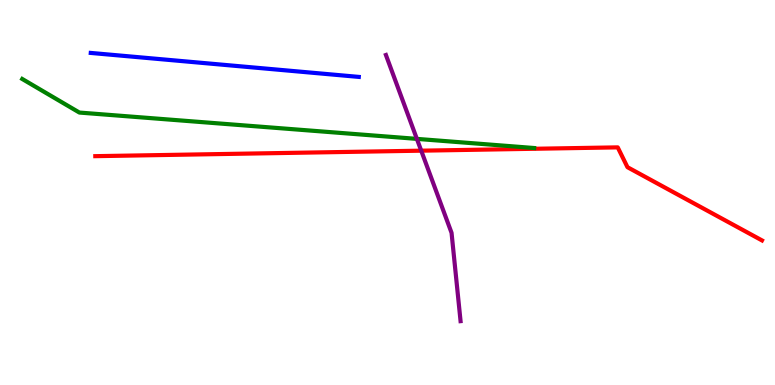[{'lines': ['blue', 'red'], 'intersections': []}, {'lines': ['green', 'red'], 'intersections': []}, {'lines': ['purple', 'red'], 'intersections': [{'x': 5.44, 'y': 6.09}]}, {'lines': ['blue', 'green'], 'intersections': []}, {'lines': ['blue', 'purple'], 'intersections': []}, {'lines': ['green', 'purple'], 'intersections': [{'x': 5.38, 'y': 6.39}]}]